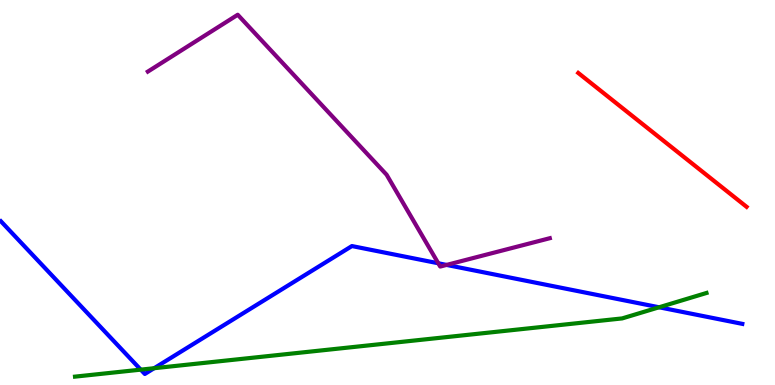[{'lines': ['blue', 'red'], 'intersections': []}, {'lines': ['green', 'red'], 'intersections': []}, {'lines': ['purple', 'red'], 'intersections': []}, {'lines': ['blue', 'green'], 'intersections': [{'x': 1.82, 'y': 0.399}, {'x': 1.99, 'y': 0.436}, {'x': 8.5, 'y': 2.02}]}, {'lines': ['blue', 'purple'], 'intersections': [{'x': 5.66, 'y': 3.16}, {'x': 5.76, 'y': 3.12}]}, {'lines': ['green', 'purple'], 'intersections': []}]